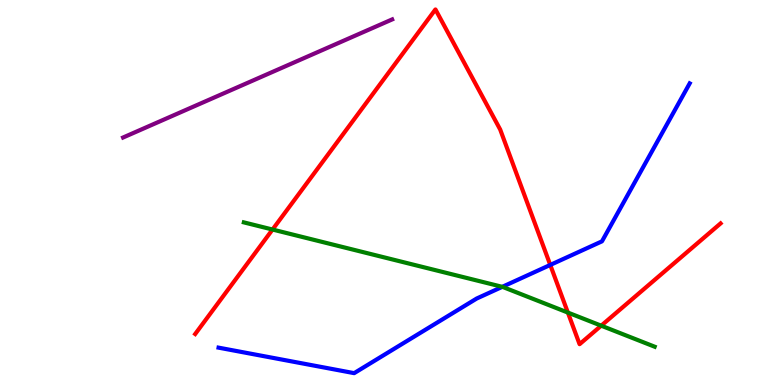[{'lines': ['blue', 'red'], 'intersections': [{'x': 7.1, 'y': 3.12}]}, {'lines': ['green', 'red'], 'intersections': [{'x': 3.52, 'y': 4.04}, {'x': 7.33, 'y': 1.88}, {'x': 7.76, 'y': 1.54}]}, {'lines': ['purple', 'red'], 'intersections': []}, {'lines': ['blue', 'green'], 'intersections': [{'x': 6.48, 'y': 2.55}]}, {'lines': ['blue', 'purple'], 'intersections': []}, {'lines': ['green', 'purple'], 'intersections': []}]